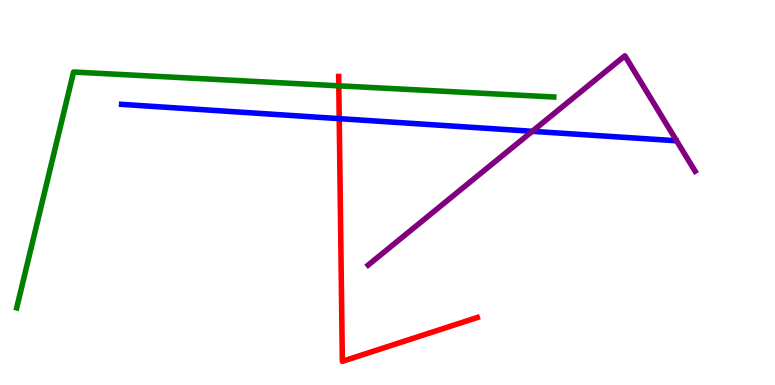[{'lines': ['blue', 'red'], 'intersections': [{'x': 4.38, 'y': 6.92}]}, {'lines': ['green', 'red'], 'intersections': [{'x': 4.37, 'y': 7.77}]}, {'lines': ['purple', 'red'], 'intersections': []}, {'lines': ['blue', 'green'], 'intersections': []}, {'lines': ['blue', 'purple'], 'intersections': [{'x': 6.87, 'y': 6.59}]}, {'lines': ['green', 'purple'], 'intersections': []}]